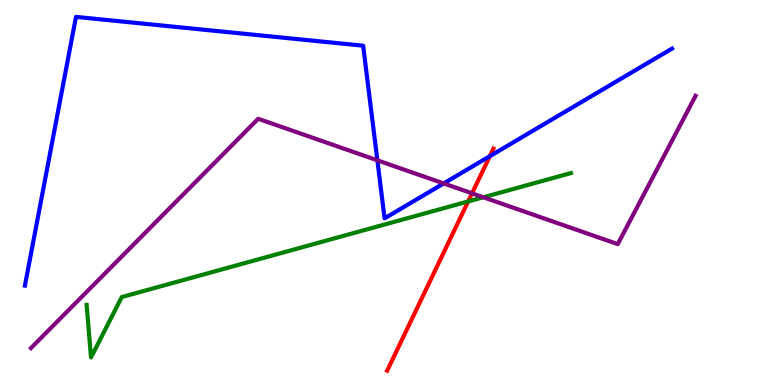[{'lines': ['blue', 'red'], 'intersections': [{'x': 6.32, 'y': 5.94}]}, {'lines': ['green', 'red'], 'intersections': [{'x': 6.04, 'y': 4.77}]}, {'lines': ['purple', 'red'], 'intersections': [{'x': 6.09, 'y': 4.98}]}, {'lines': ['blue', 'green'], 'intersections': []}, {'lines': ['blue', 'purple'], 'intersections': [{'x': 4.87, 'y': 5.84}, {'x': 5.72, 'y': 5.24}]}, {'lines': ['green', 'purple'], 'intersections': [{'x': 6.24, 'y': 4.88}]}]